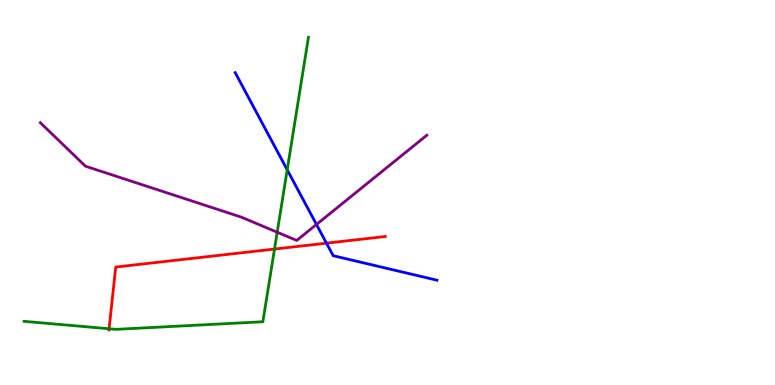[{'lines': ['blue', 'red'], 'intersections': [{'x': 4.21, 'y': 3.68}]}, {'lines': ['green', 'red'], 'intersections': [{'x': 1.41, 'y': 1.46}, {'x': 3.54, 'y': 3.53}]}, {'lines': ['purple', 'red'], 'intersections': []}, {'lines': ['blue', 'green'], 'intersections': [{'x': 3.71, 'y': 5.59}]}, {'lines': ['blue', 'purple'], 'intersections': [{'x': 4.08, 'y': 4.17}]}, {'lines': ['green', 'purple'], 'intersections': [{'x': 3.58, 'y': 3.97}]}]